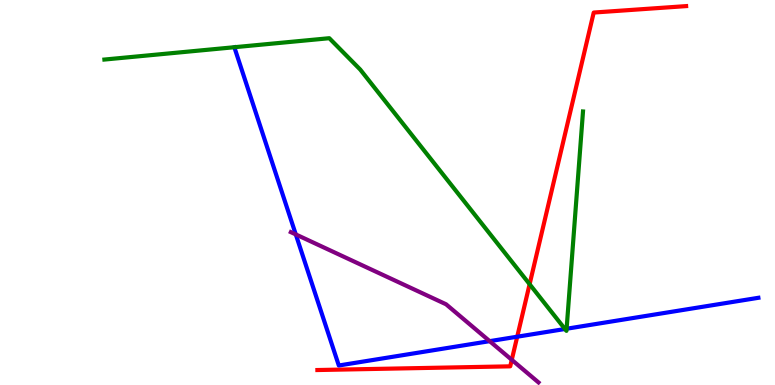[{'lines': ['blue', 'red'], 'intersections': [{'x': 6.67, 'y': 1.25}]}, {'lines': ['green', 'red'], 'intersections': [{'x': 6.83, 'y': 2.62}]}, {'lines': ['purple', 'red'], 'intersections': [{'x': 6.6, 'y': 0.654}]}, {'lines': ['blue', 'green'], 'intersections': [{'x': 7.29, 'y': 1.45}, {'x': 7.31, 'y': 1.46}]}, {'lines': ['blue', 'purple'], 'intersections': [{'x': 3.82, 'y': 3.91}, {'x': 6.32, 'y': 1.14}]}, {'lines': ['green', 'purple'], 'intersections': []}]